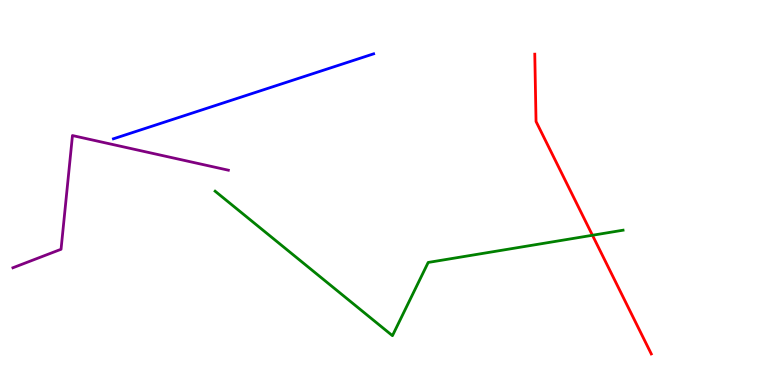[{'lines': ['blue', 'red'], 'intersections': []}, {'lines': ['green', 'red'], 'intersections': [{'x': 7.64, 'y': 3.89}]}, {'lines': ['purple', 'red'], 'intersections': []}, {'lines': ['blue', 'green'], 'intersections': []}, {'lines': ['blue', 'purple'], 'intersections': []}, {'lines': ['green', 'purple'], 'intersections': []}]